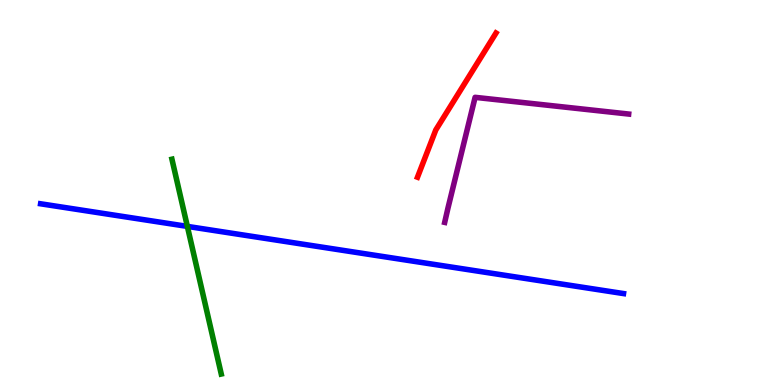[{'lines': ['blue', 'red'], 'intersections': []}, {'lines': ['green', 'red'], 'intersections': []}, {'lines': ['purple', 'red'], 'intersections': []}, {'lines': ['blue', 'green'], 'intersections': [{'x': 2.42, 'y': 4.12}]}, {'lines': ['blue', 'purple'], 'intersections': []}, {'lines': ['green', 'purple'], 'intersections': []}]